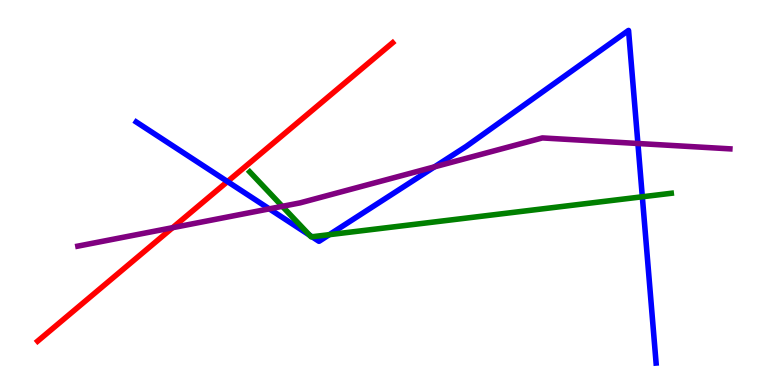[{'lines': ['blue', 'red'], 'intersections': [{'x': 2.94, 'y': 5.28}]}, {'lines': ['green', 'red'], 'intersections': []}, {'lines': ['purple', 'red'], 'intersections': [{'x': 2.23, 'y': 4.09}]}, {'lines': ['blue', 'green'], 'intersections': [{'x': 3.99, 'y': 3.89}, {'x': 4.03, 'y': 3.85}, {'x': 4.25, 'y': 3.9}, {'x': 8.29, 'y': 4.89}]}, {'lines': ['blue', 'purple'], 'intersections': [{'x': 3.47, 'y': 4.57}, {'x': 5.61, 'y': 5.67}, {'x': 8.23, 'y': 6.27}]}, {'lines': ['green', 'purple'], 'intersections': [{'x': 3.64, 'y': 4.64}]}]